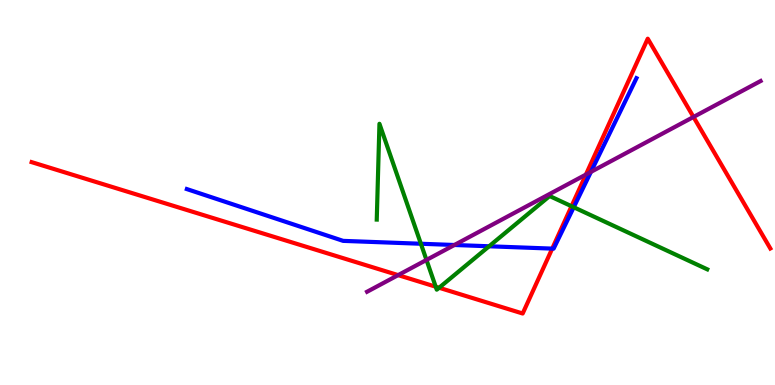[{'lines': ['blue', 'red'], 'intersections': [{'x': 7.13, 'y': 3.54}]}, {'lines': ['green', 'red'], 'intersections': [{'x': 5.62, 'y': 2.55}, {'x': 5.67, 'y': 2.53}, {'x': 7.37, 'y': 4.64}]}, {'lines': ['purple', 'red'], 'intersections': [{'x': 5.14, 'y': 2.85}, {'x': 7.56, 'y': 5.47}, {'x': 8.95, 'y': 6.96}]}, {'lines': ['blue', 'green'], 'intersections': [{'x': 5.43, 'y': 3.67}, {'x': 6.31, 'y': 3.6}, {'x': 7.4, 'y': 4.62}]}, {'lines': ['blue', 'purple'], 'intersections': [{'x': 5.86, 'y': 3.64}, {'x': 7.62, 'y': 5.54}]}, {'lines': ['green', 'purple'], 'intersections': [{'x': 5.5, 'y': 3.25}]}]